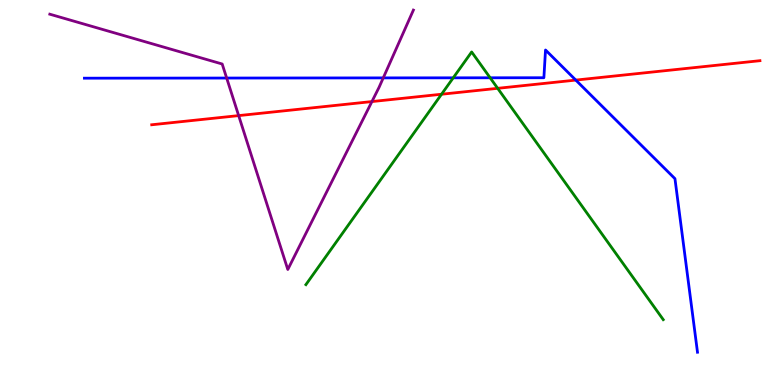[{'lines': ['blue', 'red'], 'intersections': [{'x': 7.43, 'y': 7.92}]}, {'lines': ['green', 'red'], 'intersections': [{'x': 5.7, 'y': 7.55}, {'x': 6.42, 'y': 7.71}]}, {'lines': ['purple', 'red'], 'intersections': [{'x': 3.08, 'y': 7.0}, {'x': 4.8, 'y': 7.36}]}, {'lines': ['blue', 'green'], 'intersections': [{'x': 5.85, 'y': 7.98}, {'x': 6.32, 'y': 7.98}]}, {'lines': ['blue', 'purple'], 'intersections': [{'x': 2.92, 'y': 7.97}, {'x': 4.95, 'y': 7.98}]}, {'lines': ['green', 'purple'], 'intersections': []}]